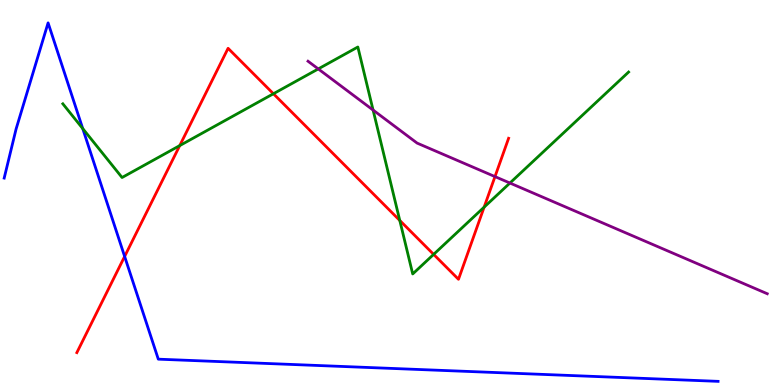[{'lines': ['blue', 'red'], 'intersections': [{'x': 1.61, 'y': 3.34}]}, {'lines': ['green', 'red'], 'intersections': [{'x': 2.32, 'y': 6.22}, {'x': 3.53, 'y': 7.56}, {'x': 5.16, 'y': 4.27}, {'x': 5.6, 'y': 3.39}, {'x': 6.25, 'y': 4.62}]}, {'lines': ['purple', 'red'], 'intersections': [{'x': 6.39, 'y': 5.41}]}, {'lines': ['blue', 'green'], 'intersections': [{'x': 1.07, 'y': 6.66}]}, {'lines': ['blue', 'purple'], 'intersections': []}, {'lines': ['green', 'purple'], 'intersections': [{'x': 4.11, 'y': 8.21}, {'x': 4.81, 'y': 7.14}, {'x': 6.58, 'y': 5.25}]}]